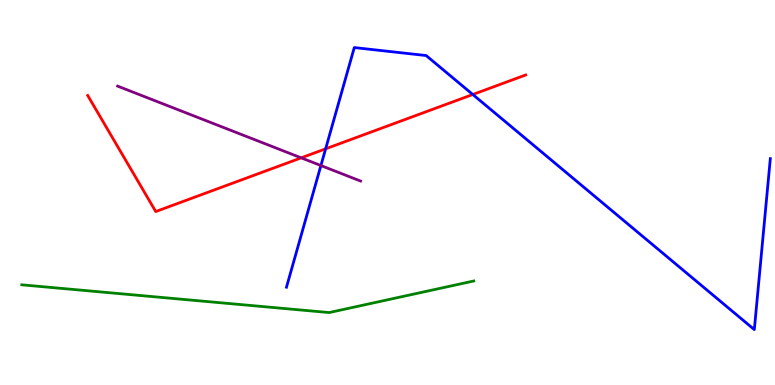[{'lines': ['blue', 'red'], 'intersections': [{'x': 4.2, 'y': 6.13}, {'x': 6.1, 'y': 7.55}]}, {'lines': ['green', 'red'], 'intersections': []}, {'lines': ['purple', 'red'], 'intersections': [{'x': 3.89, 'y': 5.9}]}, {'lines': ['blue', 'green'], 'intersections': []}, {'lines': ['blue', 'purple'], 'intersections': [{'x': 4.14, 'y': 5.7}]}, {'lines': ['green', 'purple'], 'intersections': []}]